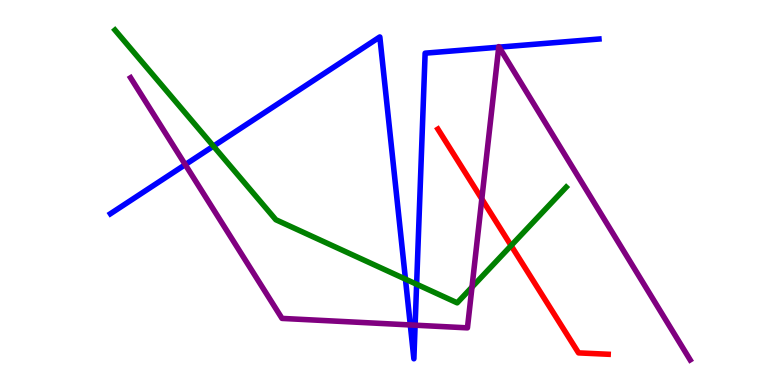[{'lines': ['blue', 'red'], 'intersections': []}, {'lines': ['green', 'red'], 'intersections': [{'x': 6.6, 'y': 3.62}]}, {'lines': ['purple', 'red'], 'intersections': [{'x': 6.22, 'y': 4.83}]}, {'lines': ['blue', 'green'], 'intersections': [{'x': 2.75, 'y': 6.2}, {'x': 5.23, 'y': 2.75}, {'x': 5.38, 'y': 2.62}]}, {'lines': ['blue', 'purple'], 'intersections': [{'x': 2.39, 'y': 5.72}, {'x': 5.29, 'y': 1.56}, {'x': 5.36, 'y': 1.55}, {'x': 6.44, 'y': 8.77}, {'x': 6.44, 'y': 8.78}]}, {'lines': ['green', 'purple'], 'intersections': [{'x': 6.09, 'y': 2.54}]}]